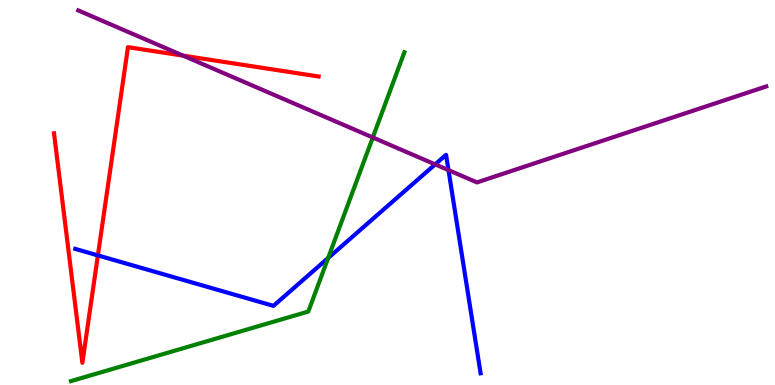[{'lines': ['blue', 'red'], 'intersections': [{'x': 1.26, 'y': 3.37}]}, {'lines': ['green', 'red'], 'intersections': []}, {'lines': ['purple', 'red'], 'intersections': [{'x': 2.36, 'y': 8.55}]}, {'lines': ['blue', 'green'], 'intersections': [{'x': 4.23, 'y': 3.3}]}, {'lines': ['blue', 'purple'], 'intersections': [{'x': 5.62, 'y': 5.73}, {'x': 5.79, 'y': 5.58}]}, {'lines': ['green', 'purple'], 'intersections': [{'x': 4.81, 'y': 6.43}]}]